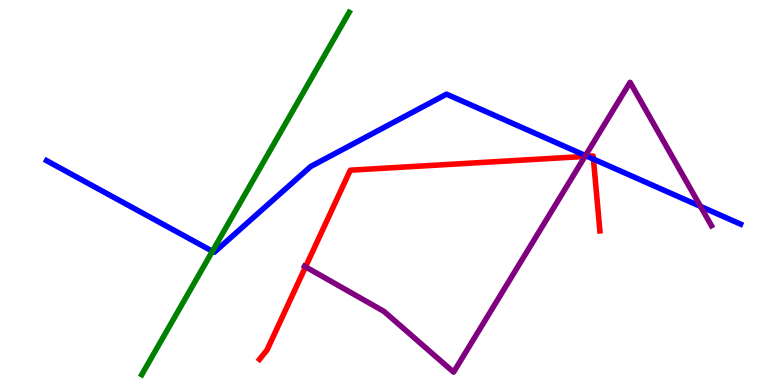[{'lines': ['blue', 'red'], 'intersections': [{'x': 7.58, 'y': 5.94}, {'x': 7.66, 'y': 5.87}]}, {'lines': ['green', 'red'], 'intersections': []}, {'lines': ['purple', 'red'], 'intersections': [{'x': 3.94, 'y': 3.07}, {'x': 7.55, 'y': 5.94}]}, {'lines': ['blue', 'green'], 'intersections': [{'x': 2.74, 'y': 3.47}]}, {'lines': ['blue', 'purple'], 'intersections': [{'x': 7.55, 'y': 5.96}, {'x': 9.04, 'y': 4.64}]}, {'lines': ['green', 'purple'], 'intersections': []}]